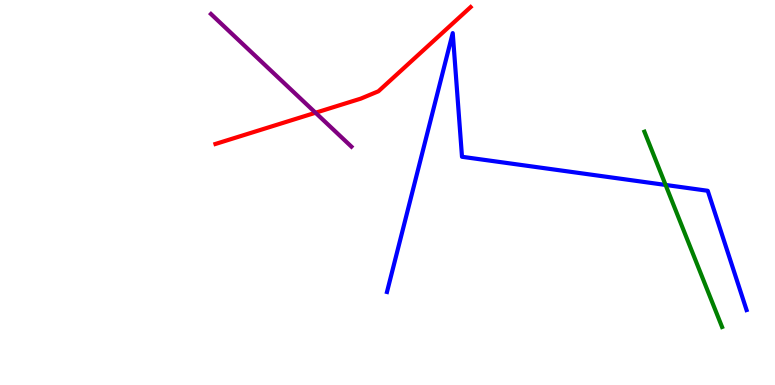[{'lines': ['blue', 'red'], 'intersections': []}, {'lines': ['green', 'red'], 'intersections': []}, {'lines': ['purple', 'red'], 'intersections': [{'x': 4.07, 'y': 7.07}]}, {'lines': ['blue', 'green'], 'intersections': [{'x': 8.59, 'y': 5.2}]}, {'lines': ['blue', 'purple'], 'intersections': []}, {'lines': ['green', 'purple'], 'intersections': []}]